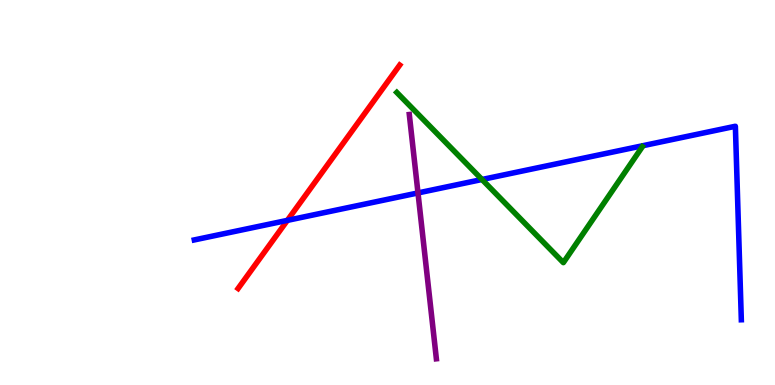[{'lines': ['blue', 'red'], 'intersections': [{'x': 3.71, 'y': 4.28}]}, {'lines': ['green', 'red'], 'intersections': []}, {'lines': ['purple', 'red'], 'intersections': []}, {'lines': ['blue', 'green'], 'intersections': [{'x': 6.22, 'y': 5.34}]}, {'lines': ['blue', 'purple'], 'intersections': [{'x': 5.39, 'y': 4.99}]}, {'lines': ['green', 'purple'], 'intersections': []}]